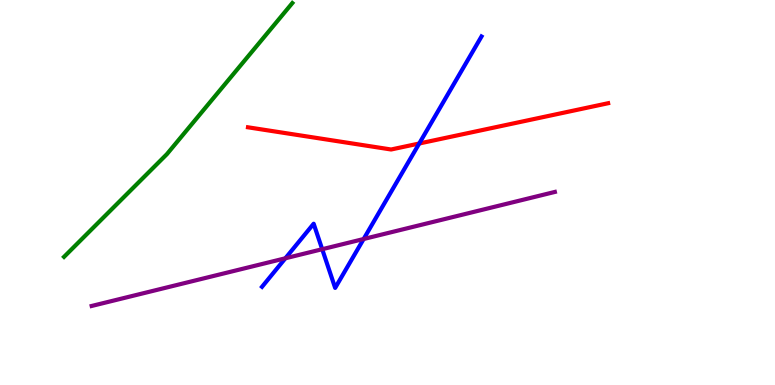[{'lines': ['blue', 'red'], 'intersections': [{'x': 5.41, 'y': 6.27}]}, {'lines': ['green', 'red'], 'intersections': []}, {'lines': ['purple', 'red'], 'intersections': []}, {'lines': ['blue', 'green'], 'intersections': []}, {'lines': ['blue', 'purple'], 'intersections': [{'x': 3.68, 'y': 3.29}, {'x': 4.16, 'y': 3.53}, {'x': 4.69, 'y': 3.79}]}, {'lines': ['green', 'purple'], 'intersections': []}]